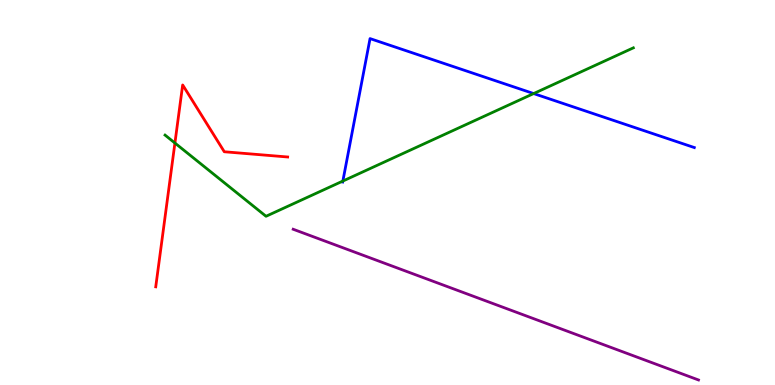[{'lines': ['blue', 'red'], 'intersections': []}, {'lines': ['green', 'red'], 'intersections': [{'x': 2.26, 'y': 6.29}]}, {'lines': ['purple', 'red'], 'intersections': []}, {'lines': ['blue', 'green'], 'intersections': [{'x': 4.42, 'y': 5.3}, {'x': 6.89, 'y': 7.57}]}, {'lines': ['blue', 'purple'], 'intersections': []}, {'lines': ['green', 'purple'], 'intersections': []}]